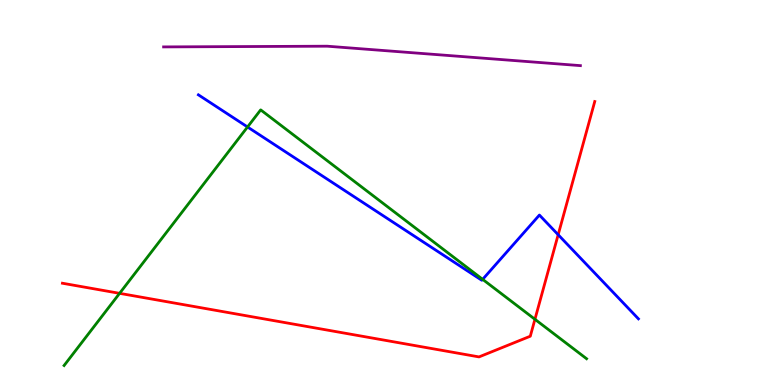[{'lines': ['blue', 'red'], 'intersections': [{'x': 7.2, 'y': 3.9}]}, {'lines': ['green', 'red'], 'intersections': [{'x': 1.54, 'y': 2.38}, {'x': 6.9, 'y': 1.71}]}, {'lines': ['purple', 'red'], 'intersections': []}, {'lines': ['blue', 'green'], 'intersections': [{'x': 3.19, 'y': 6.7}, {'x': 6.23, 'y': 2.74}]}, {'lines': ['blue', 'purple'], 'intersections': []}, {'lines': ['green', 'purple'], 'intersections': []}]